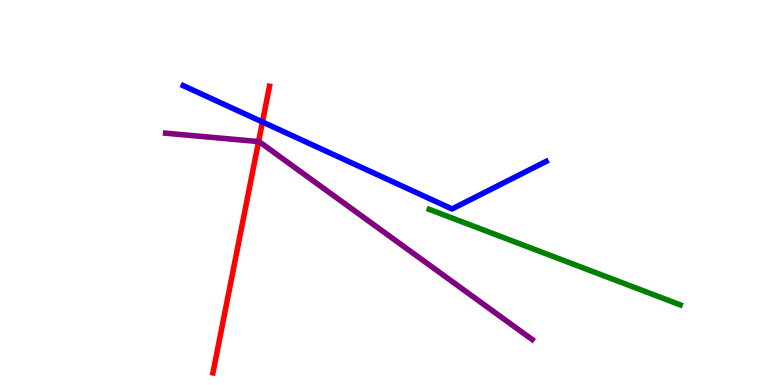[{'lines': ['blue', 'red'], 'intersections': [{'x': 3.39, 'y': 6.83}]}, {'lines': ['green', 'red'], 'intersections': []}, {'lines': ['purple', 'red'], 'intersections': [{'x': 3.34, 'y': 6.32}]}, {'lines': ['blue', 'green'], 'intersections': []}, {'lines': ['blue', 'purple'], 'intersections': []}, {'lines': ['green', 'purple'], 'intersections': []}]